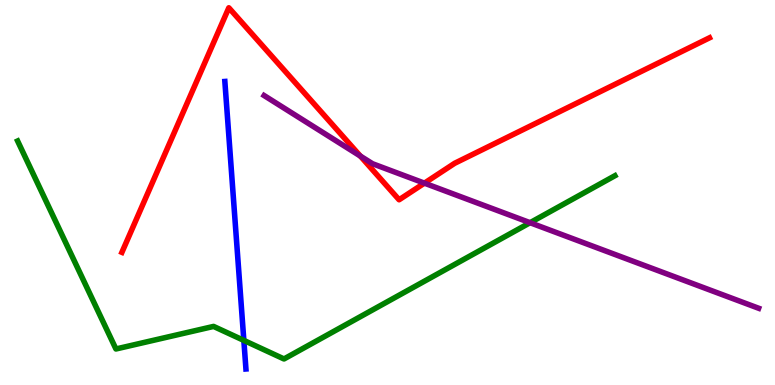[{'lines': ['blue', 'red'], 'intersections': []}, {'lines': ['green', 'red'], 'intersections': []}, {'lines': ['purple', 'red'], 'intersections': [{'x': 4.65, 'y': 5.95}, {'x': 5.48, 'y': 5.24}]}, {'lines': ['blue', 'green'], 'intersections': [{'x': 3.15, 'y': 1.16}]}, {'lines': ['blue', 'purple'], 'intersections': []}, {'lines': ['green', 'purple'], 'intersections': [{'x': 6.84, 'y': 4.22}]}]